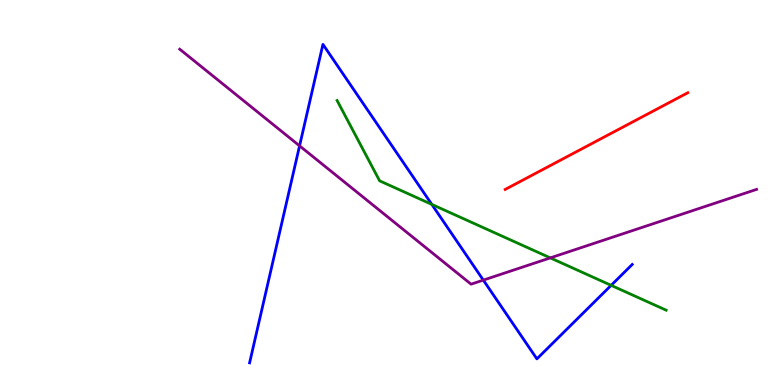[{'lines': ['blue', 'red'], 'intersections': []}, {'lines': ['green', 'red'], 'intersections': []}, {'lines': ['purple', 'red'], 'intersections': []}, {'lines': ['blue', 'green'], 'intersections': [{'x': 5.57, 'y': 4.69}, {'x': 7.89, 'y': 2.59}]}, {'lines': ['blue', 'purple'], 'intersections': [{'x': 3.87, 'y': 6.21}, {'x': 6.24, 'y': 2.72}]}, {'lines': ['green', 'purple'], 'intersections': [{'x': 7.1, 'y': 3.3}]}]